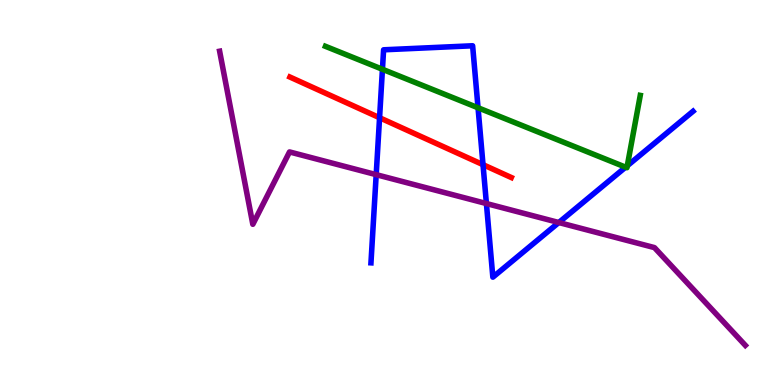[{'lines': ['blue', 'red'], 'intersections': [{'x': 4.9, 'y': 6.94}, {'x': 6.23, 'y': 5.72}]}, {'lines': ['green', 'red'], 'intersections': []}, {'lines': ['purple', 'red'], 'intersections': []}, {'lines': ['blue', 'green'], 'intersections': [{'x': 4.93, 'y': 8.2}, {'x': 6.17, 'y': 7.2}, {'x': 8.07, 'y': 5.66}, {'x': 8.09, 'y': 5.69}]}, {'lines': ['blue', 'purple'], 'intersections': [{'x': 4.85, 'y': 5.46}, {'x': 6.28, 'y': 4.71}, {'x': 7.21, 'y': 4.22}]}, {'lines': ['green', 'purple'], 'intersections': []}]